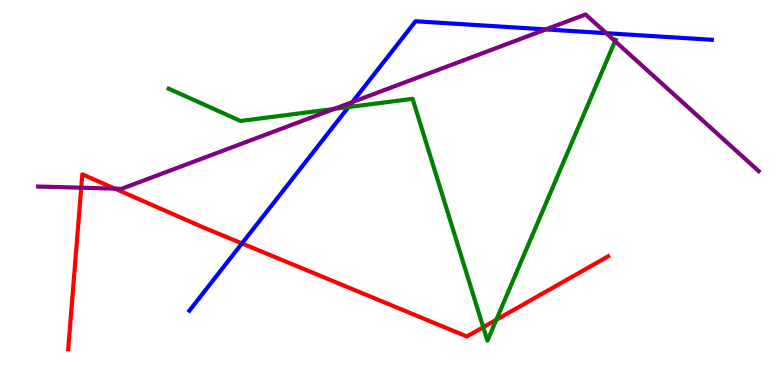[{'lines': ['blue', 'red'], 'intersections': [{'x': 3.12, 'y': 3.68}]}, {'lines': ['green', 'red'], 'intersections': [{'x': 6.24, 'y': 1.5}, {'x': 6.4, 'y': 1.69}]}, {'lines': ['purple', 'red'], 'intersections': [{'x': 1.05, 'y': 5.12}, {'x': 1.48, 'y': 5.1}]}, {'lines': ['blue', 'green'], 'intersections': [{'x': 4.5, 'y': 7.22}]}, {'lines': ['blue', 'purple'], 'intersections': [{'x': 4.55, 'y': 7.35}, {'x': 7.04, 'y': 9.24}, {'x': 7.82, 'y': 9.14}]}, {'lines': ['green', 'purple'], 'intersections': [{'x': 4.31, 'y': 7.17}, {'x': 7.94, 'y': 8.93}]}]